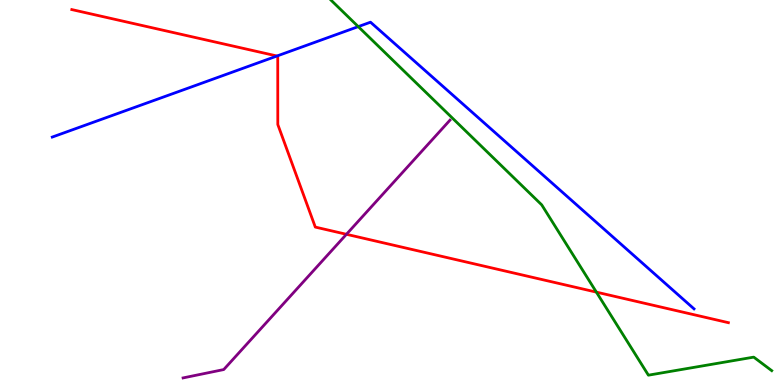[{'lines': ['blue', 'red'], 'intersections': [{'x': 3.57, 'y': 8.55}]}, {'lines': ['green', 'red'], 'intersections': [{'x': 7.7, 'y': 2.41}]}, {'lines': ['purple', 'red'], 'intersections': [{'x': 4.47, 'y': 3.91}]}, {'lines': ['blue', 'green'], 'intersections': [{'x': 4.62, 'y': 9.31}]}, {'lines': ['blue', 'purple'], 'intersections': []}, {'lines': ['green', 'purple'], 'intersections': []}]